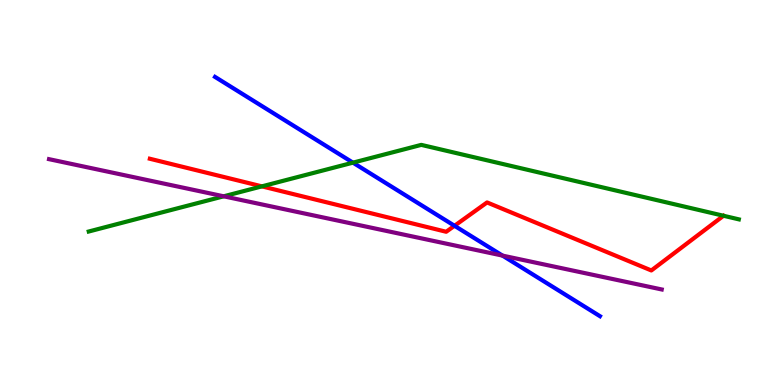[{'lines': ['blue', 'red'], 'intersections': [{'x': 5.86, 'y': 4.14}]}, {'lines': ['green', 'red'], 'intersections': [{'x': 3.38, 'y': 5.16}]}, {'lines': ['purple', 'red'], 'intersections': []}, {'lines': ['blue', 'green'], 'intersections': [{'x': 4.55, 'y': 5.78}]}, {'lines': ['blue', 'purple'], 'intersections': [{'x': 6.48, 'y': 3.36}]}, {'lines': ['green', 'purple'], 'intersections': [{'x': 2.89, 'y': 4.9}]}]